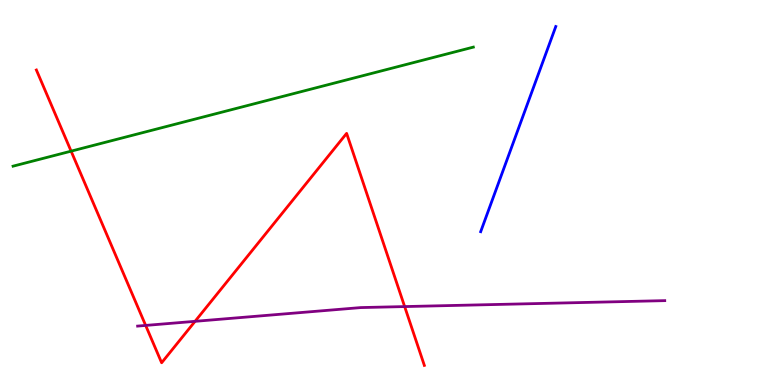[{'lines': ['blue', 'red'], 'intersections': []}, {'lines': ['green', 'red'], 'intersections': [{'x': 0.918, 'y': 6.07}]}, {'lines': ['purple', 'red'], 'intersections': [{'x': 1.88, 'y': 1.55}, {'x': 2.52, 'y': 1.65}, {'x': 5.22, 'y': 2.04}]}, {'lines': ['blue', 'green'], 'intersections': []}, {'lines': ['blue', 'purple'], 'intersections': []}, {'lines': ['green', 'purple'], 'intersections': []}]